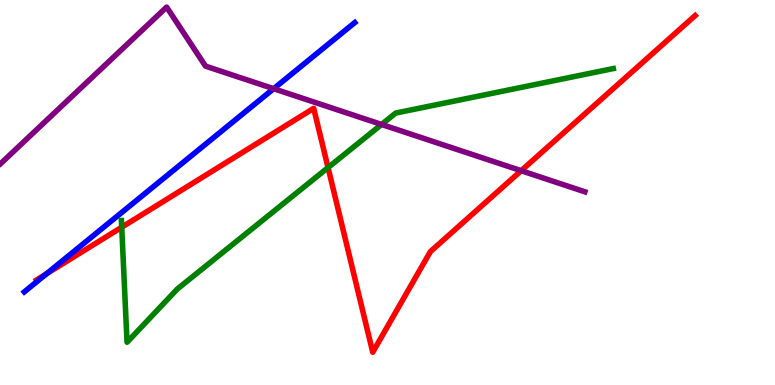[{'lines': ['blue', 'red'], 'intersections': [{'x': 0.598, 'y': 2.89}]}, {'lines': ['green', 'red'], 'intersections': [{'x': 1.57, 'y': 4.1}, {'x': 4.23, 'y': 5.65}]}, {'lines': ['purple', 'red'], 'intersections': [{'x': 6.72, 'y': 5.57}]}, {'lines': ['blue', 'green'], 'intersections': []}, {'lines': ['blue', 'purple'], 'intersections': [{'x': 3.53, 'y': 7.7}]}, {'lines': ['green', 'purple'], 'intersections': [{'x': 4.92, 'y': 6.77}]}]